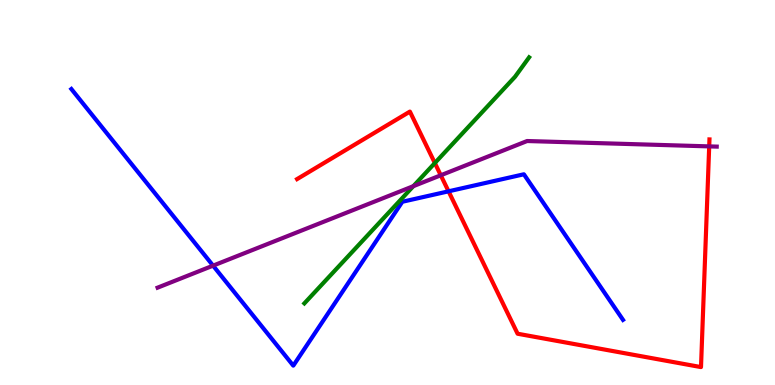[{'lines': ['blue', 'red'], 'intersections': [{'x': 5.79, 'y': 5.03}]}, {'lines': ['green', 'red'], 'intersections': [{'x': 5.61, 'y': 5.77}]}, {'lines': ['purple', 'red'], 'intersections': [{'x': 5.69, 'y': 5.45}, {'x': 9.15, 'y': 6.2}]}, {'lines': ['blue', 'green'], 'intersections': []}, {'lines': ['blue', 'purple'], 'intersections': [{'x': 2.75, 'y': 3.1}]}, {'lines': ['green', 'purple'], 'intersections': [{'x': 5.33, 'y': 5.16}]}]